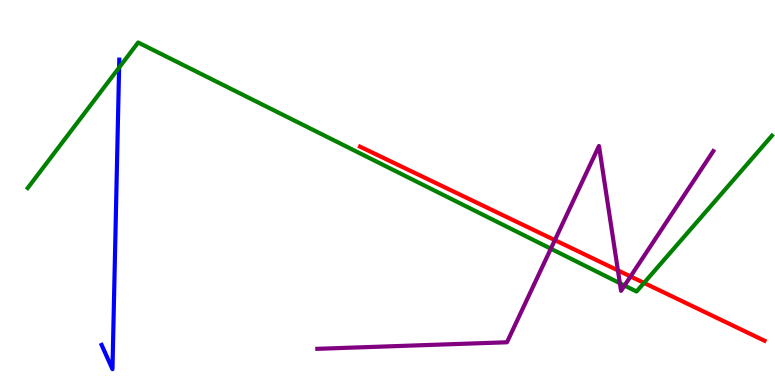[{'lines': ['blue', 'red'], 'intersections': []}, {'lines': ['green', 'red'], 'intersections': [{'x': 8.31, 'y': 2.65}]}, {'lines': ['purple', 'red'], 'intersections': [{'x': 7.16, 'y': 3.76}, {'x': 7.97, 'y': 2.98}, {'x': 8.14, 'y': 2.82}]}, {'lines': ['blue', 'green'], 'intersections': [{'x': 1.54, 'y': 8.24}]}, {'lines': ['blue', 'purple'], 'intersections': []}, {'lines': ['green', 'purple'], 'intersections': [{'x': 7.11, 'y': 3.54}, {'x': 8.0, 'y': 2.64}, {'x': 8.06, 'y': 2.58}]}]